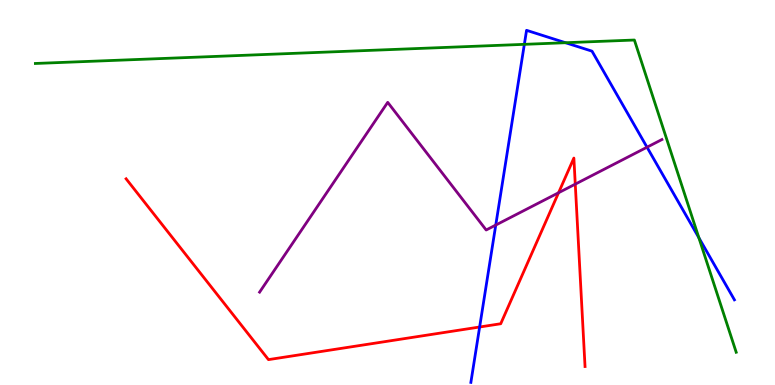[{'lines': ['blue', 'red'], 'intersections': [{'x': 6.19, 'y': 1.51}]}, {'lines': ['green', 'red'], 'intersections': []}, {'lines': ['purple', 'red'], 'intersections': [{'x': 7.21, 'y': 4.99}, {'x': 7.42, 'y': 5.22}]}, {'lines': ['blue', 'green'], 'intersections': [{'x': 6.77, 'y': 8.85}, {'x': 7.3, 'y': 8.89}, {'x': 9.02, 'y': 3.83}]}, {'lines': ['blue', 'purple'], 'intersections': [{'x': 6.4, 'y': 4.15}, {'x': 8.35, 'y': 6.18}]}, {'lines': ['green', 'purple'], 'intersections': []}]